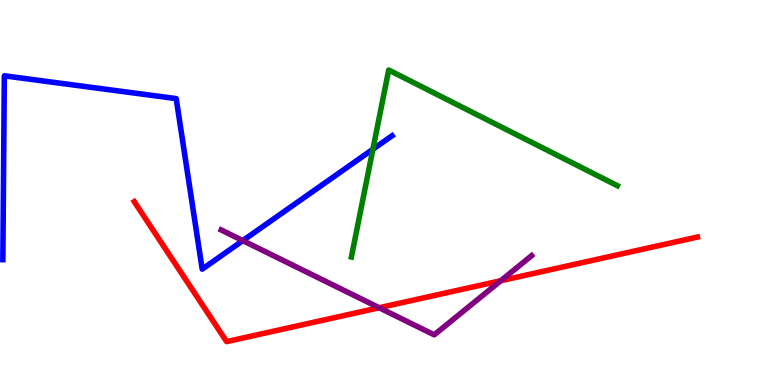[{'lines': ['blue', 'red'], 'intersections': []}, {'lines': ['green', 'red'], 'intersections': []}, {'lines': ['purple', 'red'], 'intersections': [{'x': 4.89, 'y': 2.01}, {'x': 6.46, 'y': 2.71}]}, {'lines': ['blue', 'green'], 'intersections': [{'x': 4.81, 'y': 6.12}]}, {'lines': ['blue', 'purple'], 'intersections': [{'x': 3.13, 'y': 3.75}]}, {'lines': ['green', 'purple'], 'intersections': []}]